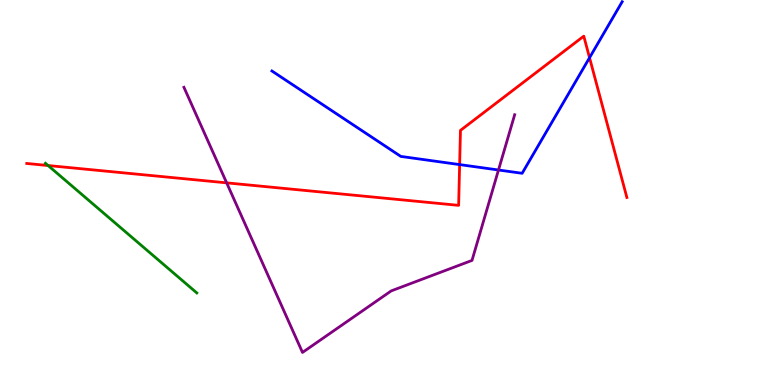[{'lines': ['blue', 'red'], 'intersections': [{'x': 5.93, 'y': 5.72}, {'x': 7.61, 'y': 8.5}]}, {'lines': ['green', 'red'], 'intersections': [{'x': 0.62, 'y': 5.7}]}, {'lines': ['purple', 'red'], 'intersections': [{'x': 2.92, 'y': 5.25}]}, {'lines': ['blue', 'green'], 'intersections': []}, {'lines': ['blue', 'purple'], 'intersections': [{'x': 6.43, 'y': 5.58}]}, {'lines': ['green', 'purple'], 'intersections': []}]